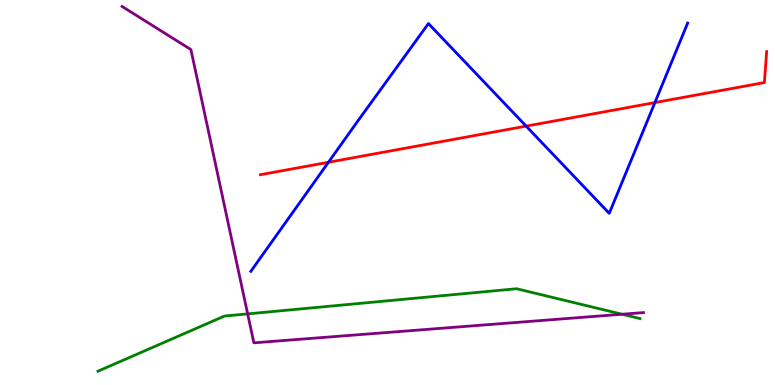[{'lines': ['blue', 'red'], 'intersections': [{'x': 4.24, 'y': 5.79}, {'x': 6.79, 'y': 6.72}, {'x': 8.45, 'y': 7.34}]}, {'lines': ['green', 'red'], 'intersections': []}, {'lines': ['purple', 'red'], 'intersections': []}, {'lines': ['blue', 'green'], 'intersections': []}, {'lines': ['blue', 'purple'], 'intersections': []}, {'lines': ['green', 'purple'], 'intersections': [{'x': 3.2, 'y': 1.85}, {'x': 8.03, 'y': 1.84}]}]